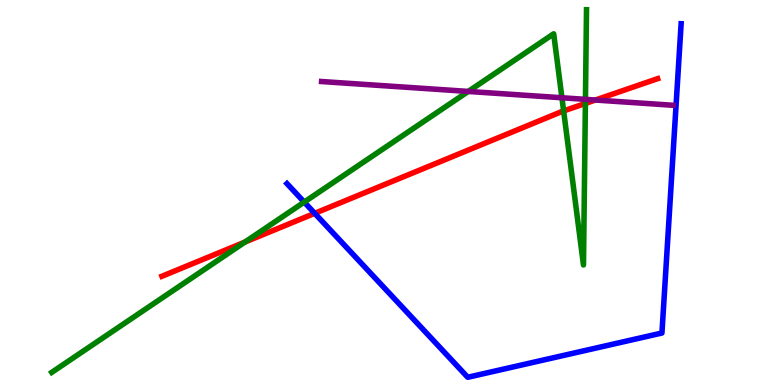[{'lines': ['blue', 'red'], 'intersections': [{'x': 4.06, 'y': 4.46}]}, {'lines': ['green', 'red'], 'intersections': [{'x': 3.16, 'y': 3.71}, {'x': 7.27, 'y': 7.12}, {'x': 7.55, 'y': 7.31}]}, {'lines': ['purple', 'red'], 'intersections': [{'x': 7.68, 'y': 7.4}]}, {'lines': ['blue', 'green'], 'intersections': [{'x': 3.93, 'y': 4.75}]}, {'lines': ['blue', 'purple'], 'intersections': []}, {'lines': ['green', 'purple'], 'intersections': [{'x': 6.04, 'y': 7.63}, {'x': 7.25, 'y': 7.46}, {'x': 7.55, 'y': 7.42}]}]